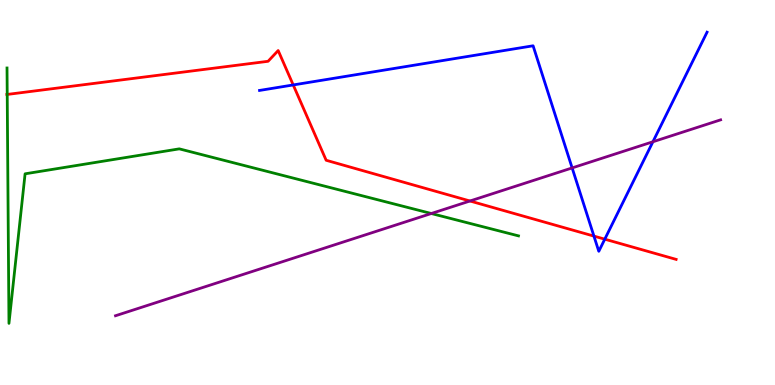[{'lines': ['blue', 'red'], 'intersections': [{'x': 3.78, 'y': 7.79}, {'x': 7.66, 'y': 3.87}, {'x': 7.8, 'y': 3.79}]}, {'lines': ['green', 'red'], 'intersections': [{'x': 0.0931, 'y': 7.55}]}, {'lines': ['purple', 'red'], 'intersections': [{'x': 6.06, 'y': 4.78}]}, {'lines': ['blue', 'green'], 'intersections': []}, {'lines': ['blue', 'purple'], 'intersections': [{'x': 7.38, 'y': 5.64}, {'x': 8.42, 'y': 6.32}]}, {'lines': ['green', 'purple'], 'intersections': [{'x': 5.57, 'y': 4.45}]}]